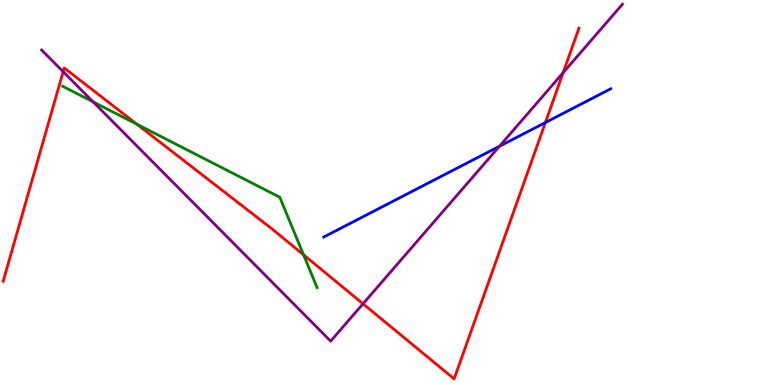[{'lines': ['blue', 'red'], 'intersections': [{'x': 7.04, 'y': 6.82}]}, {'lines': ['green', 'red'], 'intersections': [{'x': 1.77, 'y': 6.77}, {'x': 3.92, 'y': 3.38}]}, {'lines': ['purple', 'red'], 'intersections': [{'x': 0.815, 'y': 8.14}, {'x': 4.68, 'y': 2.11}, {'x': 7.27, 'y': 8.11}]}, {'lines': ['blue', 'green'], 'intersections': []}, {'lines': ['blue', 'purple'], 'intersections': [{'x': 6.44, 'y': 6.2}]}, {'lines': ['green', 'purple'], 'intersections': [{'x': 1.2, 'y': 7.36}]}]